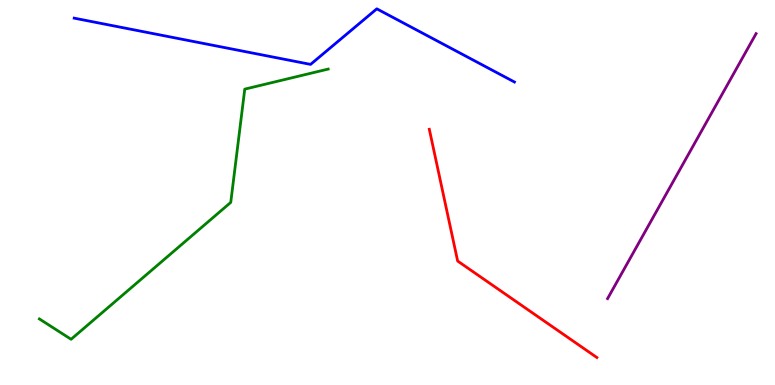[{'lines': ['blue', 'red'], 'intersections': []}, {'lines': ['green', 'red'], 'intersections': []}, {'lines': ['purple', 'red'], 'intersections': []}, {'lines': ['blue', 'green'], 'intersections': []}, {'lines': ['blue', 'purple'], 'intersections': []}, {'lines': ['green', 'purple'], 'intersections': []}]